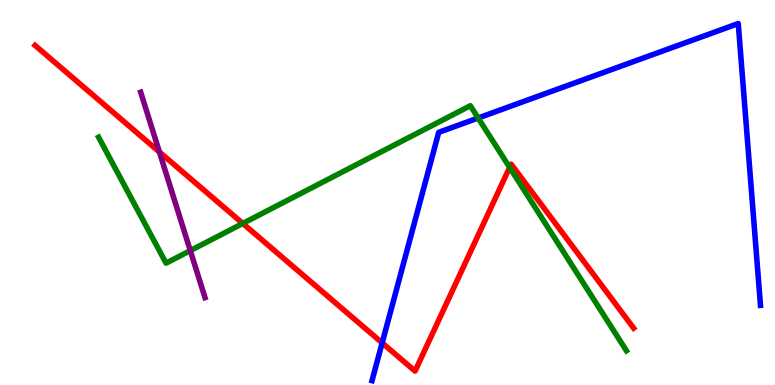[{'lines': ['blue', 'red'], 'intersections': [{'x': 4.93, 'y': 1.09}]}, {'lines': ['green', 'red'], 'intersections': [{'x': 3.13, 'y': 4.2}, {'x': 6.58, 'y': 5.65}]}, {'lines': ['purple', 'red'], 'intersections': [{'x': 2.06, 'y': 6.05}]}, {'lines': ['blue', 'green'], 'intersections': [{'x': 6.17, 'y': 6.93}]}, {'lines': ['blue', 'purple'], 'intersections': []}, {'lines': ['green', 'purple'], 'intersections': [{'x': 2.46, 'y': 3.49}]}]